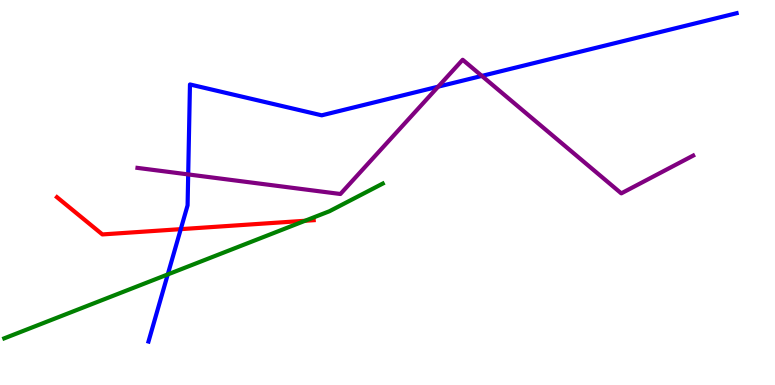[{'lines': ['blue', 'red'], 'intersections': [{'x': 2.33, 'y': 4.05}]}, {'lines': ['green', 'red'], 'intersections': [{'x': 3.94, 'y': 4.27}]}, {'lines': ['purple', 'red'], 'intersections': []}, {'lines': ['blue', 'green'], 'intersections': [{'x': 2.16, 'y': 2.87}]}, {'lines': ['blue', 'purple'], 'intersections': [{'x': 2.43, 'y': 5.47}, {'x': 5.65, 'y': 7.75}, {'x': 6.22, 'y': 8.03}]}, {'lines': ['green', 'purple'], 'intersections': []}]